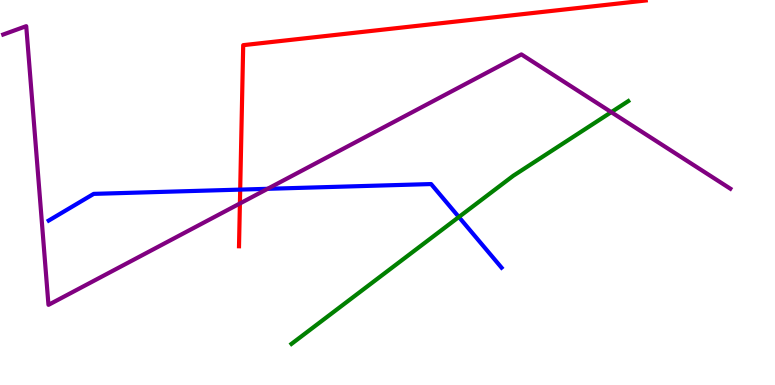[{'lines': ['blue', 'red'], 'intersections': [{'x': 3.1, 'y': 5.08}]}, {'lines': ['green', 'red'], 'intersections': []}, {'lines': ['purple', 'red'], 'intersections': [{'x': 3.1, 'y': 4.71}]}, {'lines': ['blue', 'green'], 'intersections': [{'x': 5.92, 'y': 4.36}]}, {'lines': ['blue', 'purple'], 'intersections': [{'x': 3.45, 'y': 5.1}]}, {'lines': ['green', 'purple'], 'intersections': [{'x': 7.89, 'y': 7.09}]}]